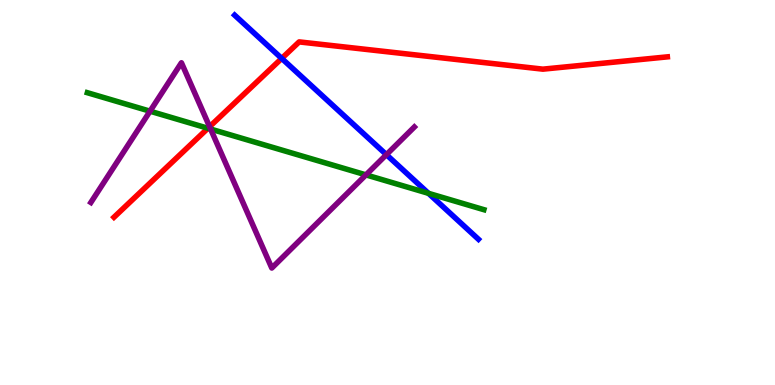[{'lines': ['blue', 'red'], 'intersections': [{'x': 3.63, 'y': 8.48}]}, {'lines': ['green', 'red'], 'intersections': [{'x': 2.68, 'y': 6.67}]}, {'lines': ['purple', 'red'], 'intersections': [{'x': 2.7, 'y': 6.71}]}, {'lines': ['blue', 'green'], 'intersections': [{'x': 5.53, 'y': 4.98}]}, {'lines': ['blue', 'purple'], 'intersections': [{'x': 4.99, 'y': 5.98}]}, {'lines': ['green', 'purple'], 'intersections': [{'x': 1.94, 'y': 7.11}, {'x': 2.72, 'y': 6.65}, {'x': 4.72, 'y': 5.46}]}]